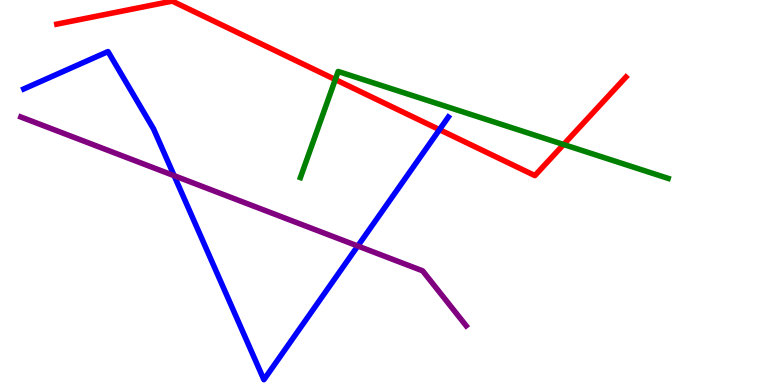[{'lines': ['blue', 'red'], 'intersections': [{'x': 5.67, 'y': 6.63}]}, {'lines': ['green', 'red'], 'intersections': [{'x': 4.33, 'y': 7.93}, {'x': 7.27, 'y': 6.25}]}, {'lines': ['purple', 'red'], 'intersections': []}, {'lines': ['blue', 'green'], 'intersections': []}, {'lines': ['blue', 'purple'], 'intersections': [{'x': 2.25, 'y': 5.44}, {'x': 4.62, 'y': 3.61}]}, {'lines': ['green', 'purple'], 'intersections': []}]